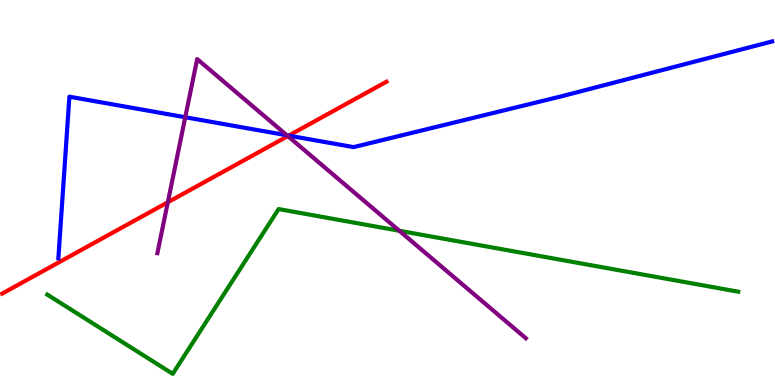[{'lines': ['blue', 'red'], 'intersections': [{'x': 3.73, 'y': 6.48}]}, {'lines': ['green', 'red'], 'intersections': []}, {'lines': ['purple', 'red'], 'intersections': [{'x': 2.17, 'y': 4.75}, {'x': 3.71, 'y': 6.47}]}, {'lines': ['blue', 'green'], 'intersections': []}, {'lines': ['blue', 'purple'], 'intersections': [{'x': 2.39, 'y': 6.95}, {'x': 3.7, 'y': 6.49}]}, {'lines': ['green', 'purple'], 'intersections': [{'x': 5.15, 'y': 4.01}]}]